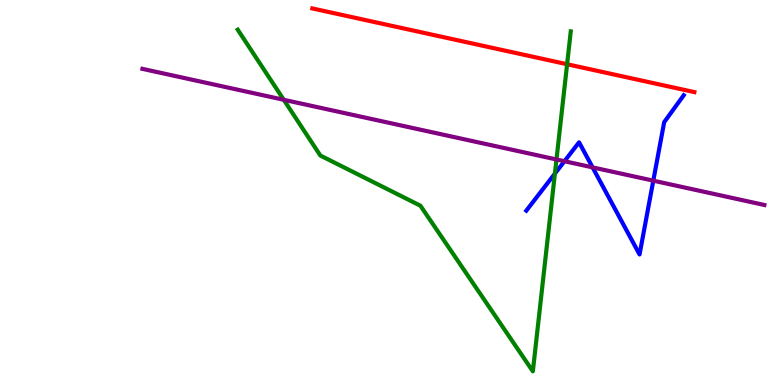[{'lines': ['blue', 'red'], 'intersections': []}, {'lines': ['green', 'red'], 'intersections': [{'x': 7.32, 'y': 8.33}]}, {'lines': ['purple', 'red'], 'intersections': []}, {'lines': ['blue', 'green'], 'intersections': [{'x': 7.16, 'y': 5.49}]}, {'lines': ['blue', 'purple'], 'intersections': [{'x': 7.28, 'y': 5.81}, {'x': 7.65, 'y': 5.65}, {'x': 8.43, 'y': 5.31}]}, {'lines': ['green', 'purple'], 'intersections': [{'x': 3.66, 'y': 7.41}, {'x': 7.18, 'y': 5.86}]}]